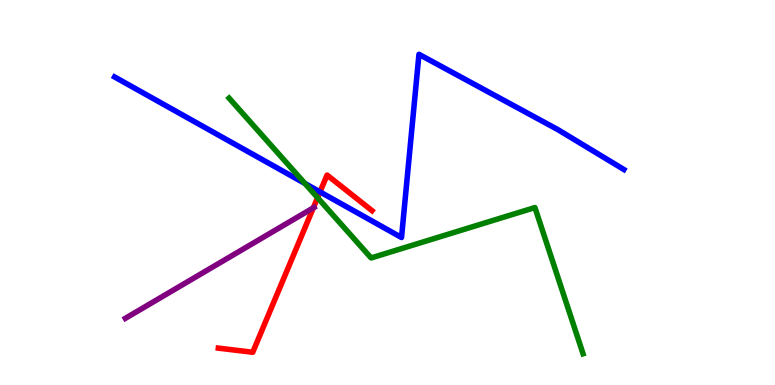[{'lines': ['blue', 'red'], 'intersections': [{'x': 4.13, 'y': 5.02}]}, {'lines': ['green', 'red'], 'intersections': [{'x': 4.1, 'y': 4.87}]}, {'lines': ['purple', 'red'], 'intersections': [{'x': 4.04, 'y': 4.6}]}, {'lines': ['blue', 'green'], 'intersections': [{'x': 3.93, 'y': 5.23}]}, {'lines': ['blue', 'purple'], 'intersections': []}, {'lines': ['green', 'purple'], 'intersections': []}]